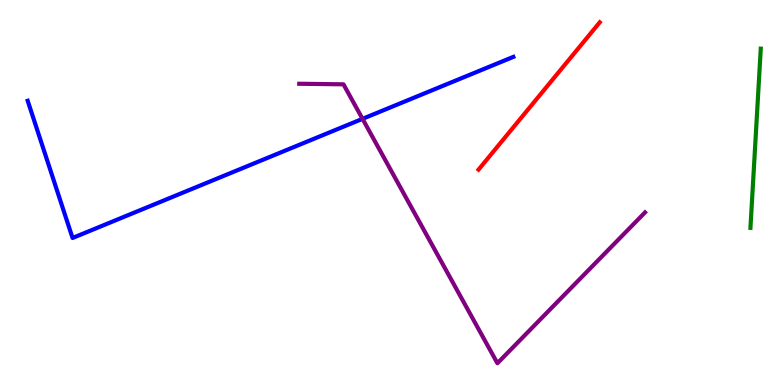[{'lines': ['blue', 'red'], 'intersections': []}, {'lines': ['green', 'red'], 'intersections': []}, {'lines': ['purple', 'red'], 'intersections': []}, {'lines': ['blue', 'green'], 'intersections': []}, {'lines': ['blue', 'purple'], 'intersections': [{'x': 4.68, 'y': 6.91}]}, {'lines': ['green', 'purple'], 'intersections': []}]